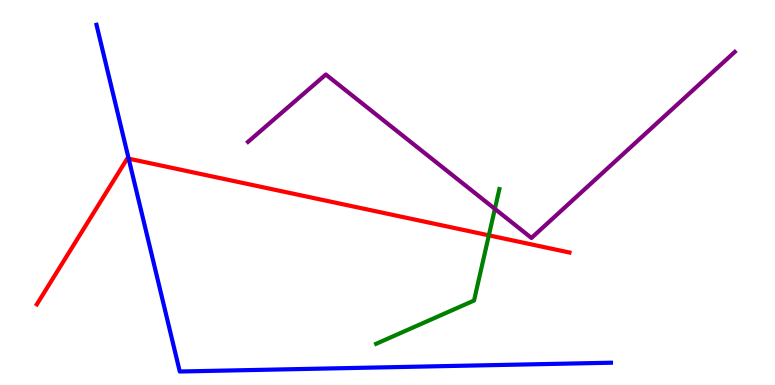[{'lines': ['blue', 'red'], 'intersections': [{'x': 1.66, 'y': 5.88}]}, {'lines': ['green', 'red'], 'intersections': [{'x': 6.31, 'y': 3.89}]}, {'lines': ['purple', 'red'], 'intersections': []}, {'lines': ['blue', 'green'], 'intersections': []}, {'lines': ['blue', 'purple'], 'intersections': []}, {'lines': ['green', 'purple'], 'intersections': [{'x': 6.39, 'y': 4.57}]}]